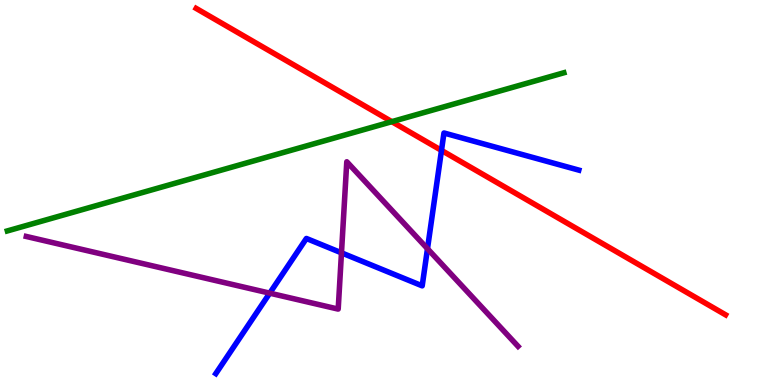[{'lines': ['blue', 'red'], 'intersections': [{'x': 5.7, 'y': 6.09}]}, {'lines': ['green', 'red'], 'intersections': [{'x': 5.06, 'y': 6.84}]}, {'lines': ['purple', 'red'], 'intersections': []}, {'lines': ['blue', 'green'], 'intersections': []}, {'lines': ['blue', 'purple'], 'intersections': [{'x': 3.48, 'y': 2.39}, {'x': 4.41, 'y': 3.43}, {'x': 5.52, 'y': 3.54}]}, {'lines': ['green', 'purple'], 'intersections': []}]